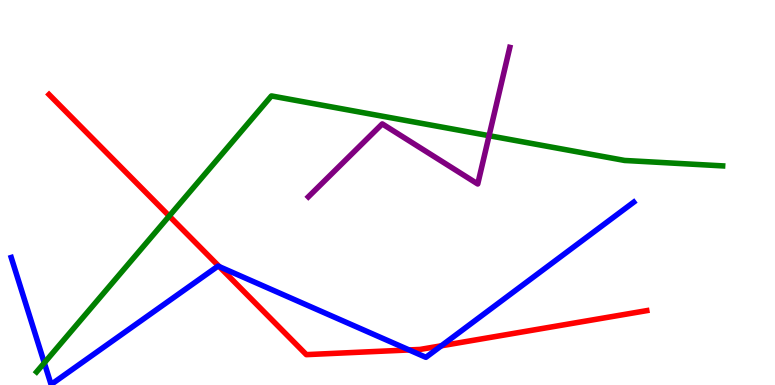[{'lines': ['blue', 'red'], 'intersections': [{'x': 2.83, 'y': 3.07}, {'x': 5.28, 'y': 0.911}, {'x': 5.69, 'y': 1.02}]}, {'lines': ['green', 'red'], 'intersections': [{'x': 2.18, 'y': 4.39}]}, {'lines': ['purple', 'red'], 'intersections': []}, {'lines': ['blue', 'green'], 'intersections': [{'x': 0.572, 'y': 0.575}]}, {'lines': ['blue', 'purple'], 'intersections': []}, {'lines': ['green', 'purple'], 'intersections': [{'x': 6.31, 'y': 6.48}]}]